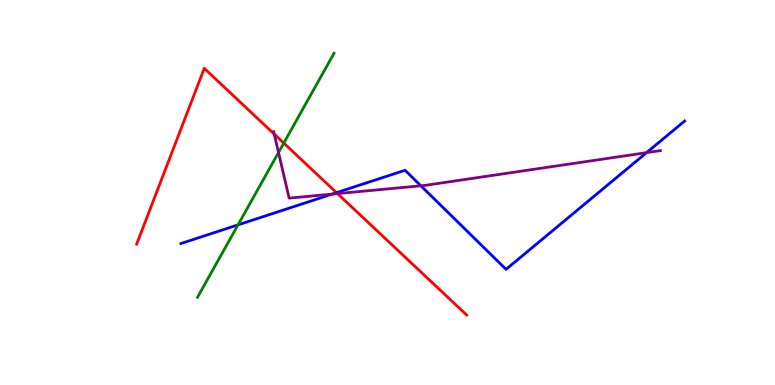[{'lines': ['blue', 'red'], 'intersections': [{'x': 4.34, 'y': 5.0}]}, {'lines': ['green', 'red'], 'intersections': [{'x': 3.66, 'y': 6.28}]}, {'lines': ['purple', 'red'], 'intersections': [{'x': 3.54, 'y': 6.52}, {'x': 4.35, 'y': 4.97}]}, {'lines': ['blue', 'green'], 'intersections': [{'x': 3.07, 'y': 4.16}]}, {'lines': ['blue', 'purple'], 'intersections': [{'x': 4.29, 'y': 4.96}, {'x': 5.43, 'y': 5.17}, {'x': 8.34, 'y': 6.03}]}, {'lines': ['green', 'purple'], 'intersections': [{'x': 3.59, 'y': 6.04}]}]